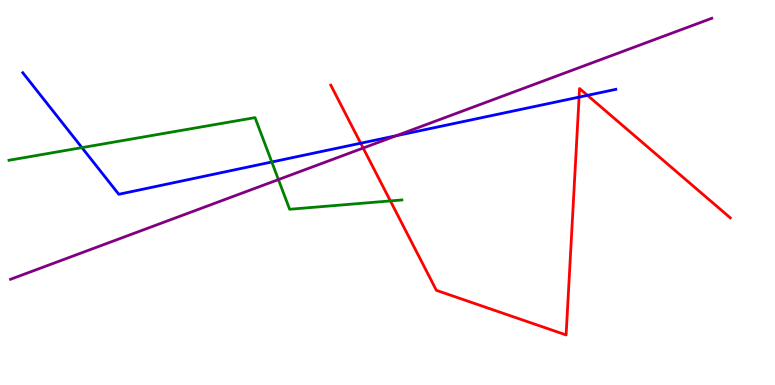[{'lines': ['blue', 'red'], 'intersections': [{'x': 4.65, 'y': 6.28}, {'x': 7.47, 'y': 7.48}, {'x': 7.58, 'y': 7.52}]}, {'lines': ['green', 'red'], 'intersections': [{'x': 5.04, 'y': 4.78}]}, {'lines': ['purple', 'red'], 'intersections': [{'x': 4.69, 'y': 6.15}]}, {'lines': ['blue', 'green'], 'intersections': [{'x': 1.06, 'y': 6.17}, {'x': 3.51, 'y': 5.79}]}, {'lines': ['blue', 'purple'], 'intersections': [{'x': 5.11, 'y': 6.48}]}, {'lines': ['green', 'purple'], 'intersections': [{'x': 3.59, 'y': 5.34}]}]